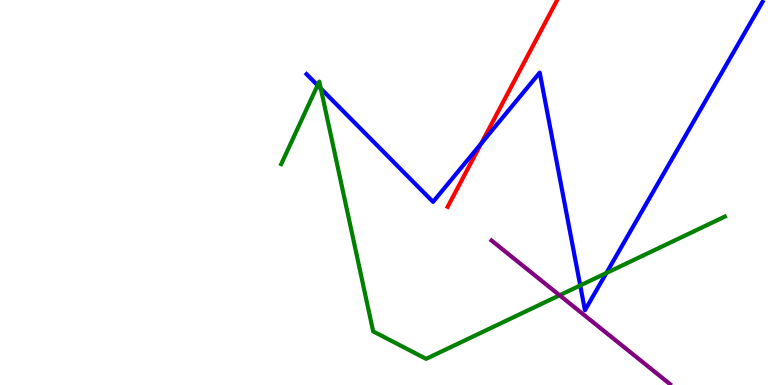[{'lines': ['blue', 'red'], 'intersections': [{'x': 6.21, 'y': 6.27}]}, {'lines': ['green', 'red'], 'intersections': []}, {'lines': ['purple', 'red'], 'intersections': []}, {'lines': ['blue', 'green'], 'intersections': [{'x': 4.1, 'y': 7.79}, {'x': 4.14, 'y': 7.7}, {'x': 7.49, 'y': 2.59}, {'x': 7.82, 'y': 2.91}]}, {'lines': ['blue', 'purple'], 'intersections': []}, {'lines': ['green', 'purple'], 'intersections': [{'x': 7.22, 'y': 2.33}]}]